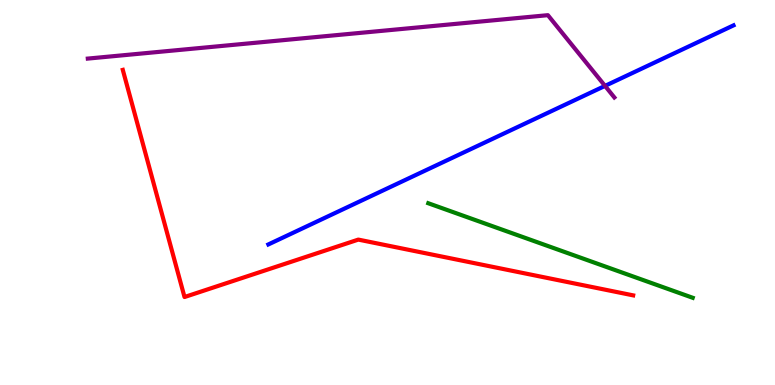[{'lines': ['blue', 'red'], 'intersections': []}, {'lines': ['green', 'red'], 'intersections': []}, {'lines': ['purple', 'red'], 'intersections': []}, {'lines': ['blue', 'green'], 'intersections': []}, {'lines': ['blue', 'purple'], 'intersections': [{'x': 7.81, 'y': 7.77}]}, {'lines': ['green', 'purple'], 'intersections': []}]